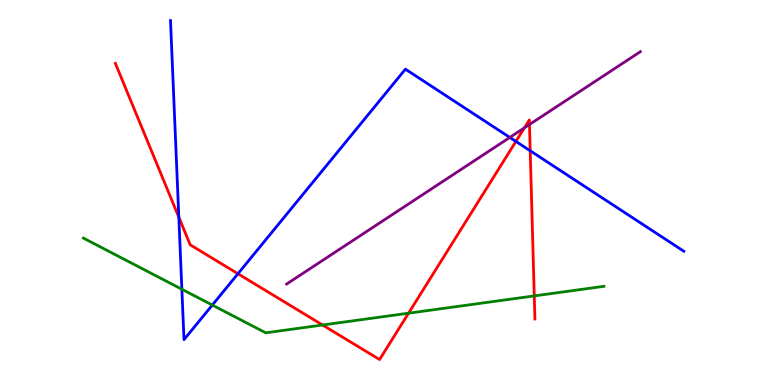[{'lines': ['blue', 'red'], 'intersections': [{'x': 2.31, 'y': 4.36}, {'x': 3.07, 'y': 2.89}, {'x': 6.66, 'y': 6.33}, {'x': 6.84, 'y': 6.08}]}, {'lines': ['green', 'red'], 'intersections': [{'x': 4.16, 'y': 1.56}, {'x': 5.27, 'y': 1.87}, {'x': 6.89, 'y': 2.31}]}, {'lines': ['purple', 'red'], 'intersections': [{'x': 6.77, 'y': 6.68}, {'x': 6.83, 'y': 6.77}]}, {'lines': ['blue', 'green'], 'intersections': [{'x': 2.35, 'y': 2.49}, {'x': 2.74, 'y': 2.08}]}, {'lines': ['blue', 'purple'], 'intersections': [{'x': 6.58, 'y': 6.43}]}, {'lines': ['green', 'purple'], 'intersections': []}]